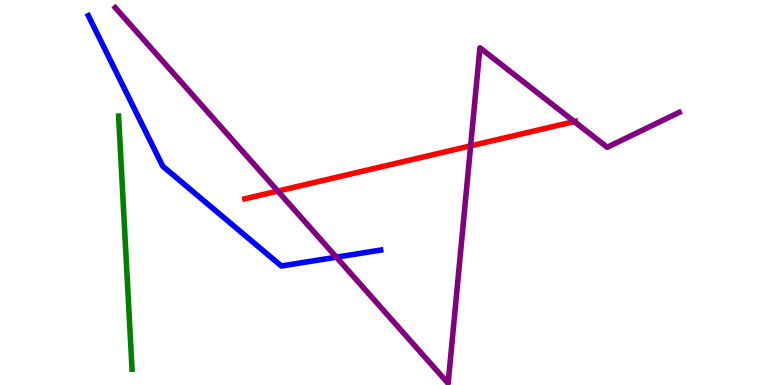[{'lines': ['blue', 'red'], 'intersections': []}, {'lines': ['green', 'red'], 'intersections': []}, {'lines': ['purple', 'red'], 'intersections': [{'x': 3.58, 'y': 5.04}, {'x': 6.07, 'y': 6.21}, {'x': 7.41, 'y': 6.84}]}, {'lines': ['blue', 'green'], 'intersections': []}, {'lines': ['blue', 'purple'], 'intersections': [{'x': 4.34, 'y': 3.32}]}, {'lines': ['green', 'purple'], 'intersections': []}]